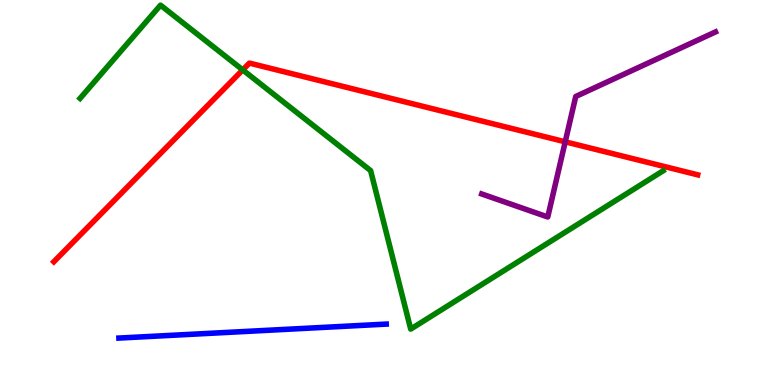[{'lines': ['blue', 'red'], 'intersections': []}, {'lines': ['green', 'red'], 'intersections': [{'x': 3.13, 'y': 8.18}]}, {'lines': ['purple', 'red'], 'intersections': [{'x': 7.29, 'y': 6.32}]}, {'lines': ['blue', 'green'], 'intersections': []}, {'lines': ['blue', 'purple'], 'intersections': []}, {'lines': ['green', 'purple'], 'intersections': []}]